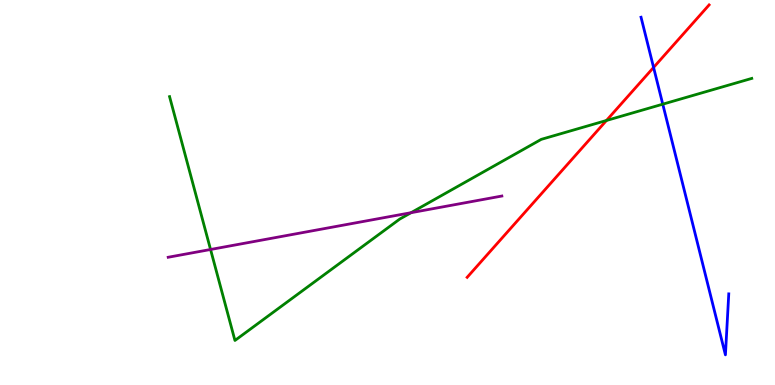[{'lines': ['blue', 'red'], 'intersections': [{'x': 8.43, 'y': 8.25}]}, {'lines': ['green', 'red'], 'intersections': [{'x': 7.83, 'y': 6.87}]}, {'lines': ['purple', 'red'], 'intersections': []}, {'lines': ['blue', 'green'], 'intersections': [{'x': 8.55, 'y': 7.29}]}, {'lines': ['blue', 'purple'], 'intersections': []}, {'lines': ['green', 'purple'], 'intersections': [{'x': 2.72, 'y': 3.52}, {'x': 5.3, 'y': 4.48}]}]